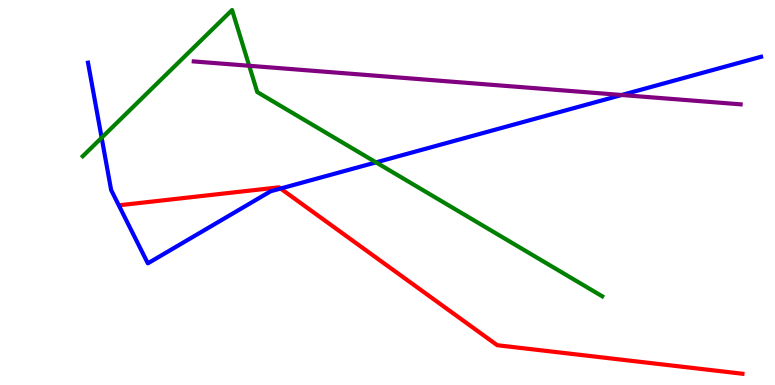[{'lines': ['blue', 'red'], 'intersections': [{'x': 3.62, 'y': 5.1}]}, {'lines': ['green', 'red'], 'intersections': []}, {'lines': ['purple', 'red'], 'intersections': []}, {'lines': ['blue', 'green'], 'intersections': [{'x': 1.31, 'y': 6.42}, {'x': 4.85, 'y': 5.78}]}, {'lines': ['blue', 'purple'], 'intersections': [{'x': 8.02, 'y': 7.53}]}, {'lines': ['green', 'purple'], 'intersections': [{'x': 3.22, 'y': 8.29}]}]